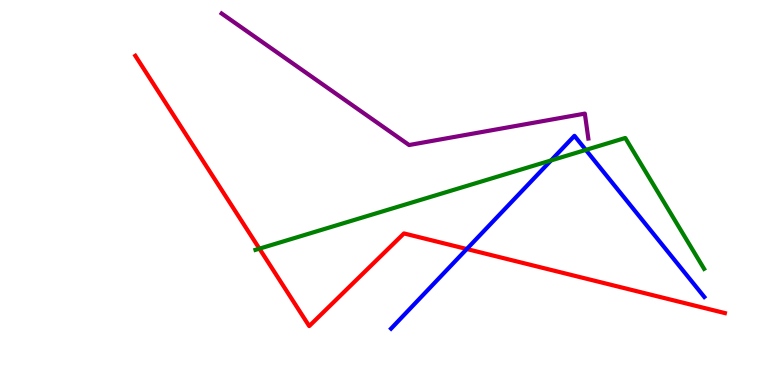[{'lines': ['blue', 'red'], 'intersections': [{'x': 6.02, 'y': 3.53}]}, {'lines': ['green', 'red'], 'intersections': [{'x': 3.35, 'y': 3.54}]}, {'lines': ['purple', 'red'], 'intersections': []}, {'lines': ['blue', 'green'], 'intersections': [{'x': 7.11, 'y': 5.83}, {'x': 7.56, 'y': 6.11}]}, {'lines': ['blue', 'purple'], 'intersections': []}, {'lines': ['green', 'purple'], 'intersections': []}]